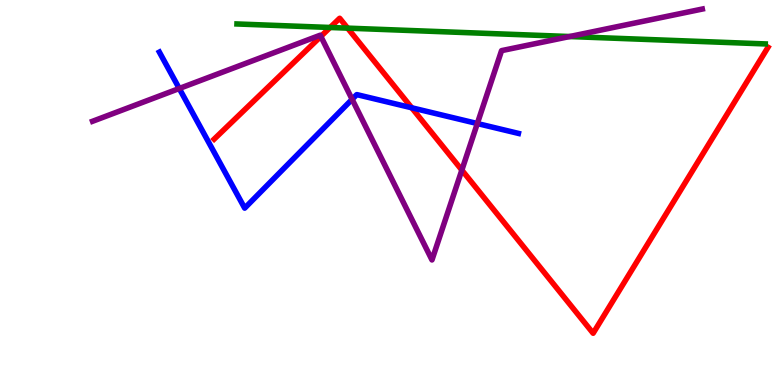[{'lines': ['blue', 'red'], 'intersections': [{'x': 5.31, 'y': 7.2}]}, {'lines': ['green', 'red'], 'intersections': [{'x': 4.26, 'y': 9.29}, {'x': 4.49, 'y': 9.27}]}, {'lines': ['purple', 'red'], 'intersections': [{'x': 4.14, 'y': 9.05}, {'x': 5.96, 'y': 5.58}]}, {'lines': ['blue', 'green'], 'intersections': []}, {'lines': ['blue', 'purple'], 'intersections': [{'x': 2.31, 'y': 7.7}, {'x': 4.54, 'y': 7.42}, {'x': 6.16, 'y': 6.79}]}, {'lines': ['green', 'purple'], 'intersections': [{'x': 7.35, 'y': 9.05}]}]